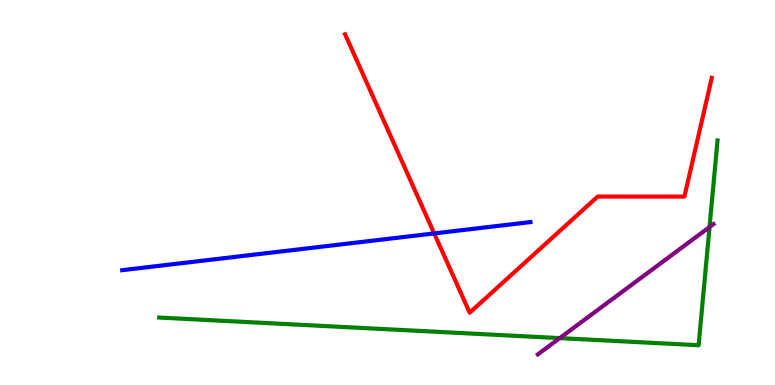[{'lines': ['blue', 'red'], 'intersections': [{'x': 5.6, 'y': 3.94}]}, {'lines': ['green', 'red'], 'intersections': []}, {'lines': ['purple', 'red'], 'intersections': []}, {'lines': ['blue', 'green'], 'intersections': []}, {'lines': ['blue', 'purple'], 'intersections': []}, {'lines': ['green', 'purple'], 'intersections': [{'x': 7.22, 'y': 1.22}, {'x': 9.16, 'y': 4.1}]}]